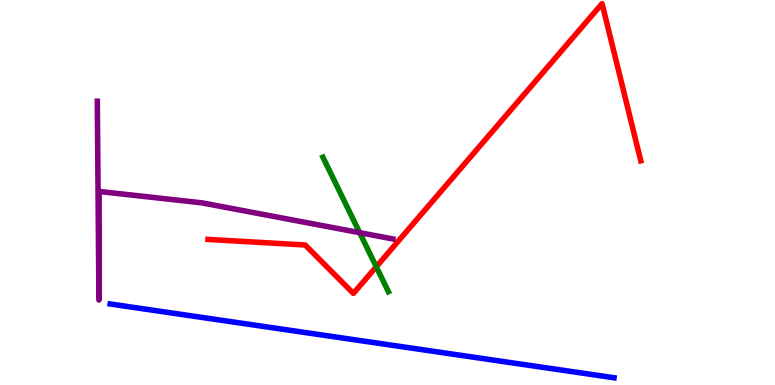[{'lines': ['blue', 'red'], 'intersections': []}, {'lines': ['green', 'red'], 'intersections': [{'x': 4.86, 'y': 3.07}]}, {'lines': ['purple', 'red'], 'intersections': []}, {'lines': ['blue', 'green'], 'intersections': []}, {'lines': ['blue', 'purple'], 'intersections': []}, {'lines': ['green', 'purple'], 'intersections': [{'x': 4.64, 'y': 3.96}]}]